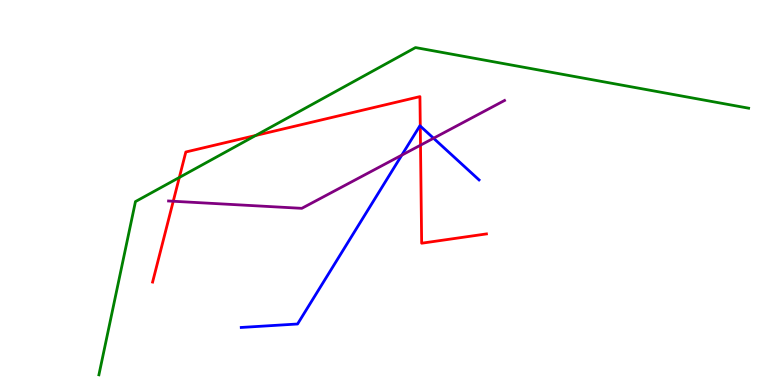[{'lines': ['blue', 'red'], 'intersections': [{'x': 5.42, 'y': 6.73}]}, {'lines': ['green', 'red'], 'intersections': [{'x': 2.31, 'y': 5.39}, {'x': 3.3, 'y': 6.48}]}, {'lines': ['purple', 'red'], 'intersections': [{'x': 2.24, 'y': 4.77}, {'x': 5.43, 'y': 6.23}]}, {'lines': ['blue', 'green'], 'intersections': []}, {'lines': ['blue', 'purple'], 'intersections': [{'x': 5.18, 'y': 5.97}, {'x': 5.59, 'y': 6.41}]}, {'lines': ['green', 'purple'], 'intersections': []}]